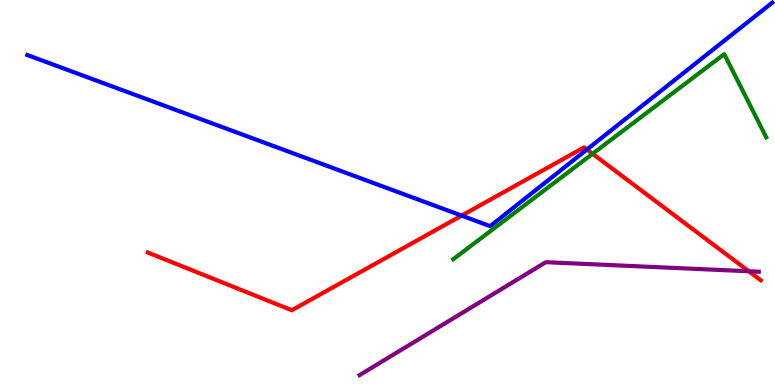[{'lines': ['blue', 'red'], 'intersections': [{'x': 5.96, 'y': 4.4}, {'x': 7.57, 'y': 6.12}]}, {'lines': ['green', 'red'], 'intersections': [{'x': 7.65, 'y': 6.01}]}, {'lines': ['purple', 'red'], 'intersections': [{'x': 9.66, 'y': 2.95}]}, {'lines': ['blue', 'green'], 'intersections': []}, {'lines': ['blue', 'purple'], 'intersections': []}, {'lines': ['green', 'purple'], 'intersections': []}]